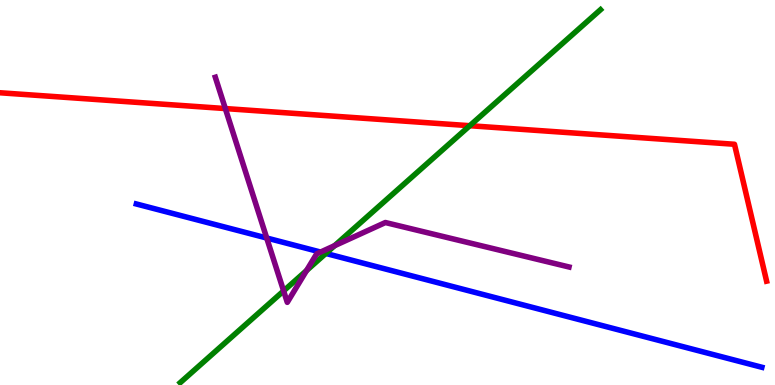[{'lines': ['blue', 'red'], 'intersections': []}, {'lines': ['green', 'red'], 'intersections': [{'x': 6.06, 'y': 6.73}]}, {'lines': ['purple', 'red'], 'intersections': [{'x': 2.91, 'y': 7.18}]}, {'lines': ['blue', 'green'], 'intersections': [{'x': 4.2, 'y': 3.42}]}, {'lines': ['blue', 'purple'], 'intersections': [{'x': 3.44, 'y': 3.82}, {'x': 4.14, 'y': 3.45}]}, {'lines': ['green', 'purple'], 'intersections': [{'x': 3.66, 'y': 2.44}, {'x': 3.96, 'y': 2.97}, {'x': 4.32, 'y': 3.62}]}]